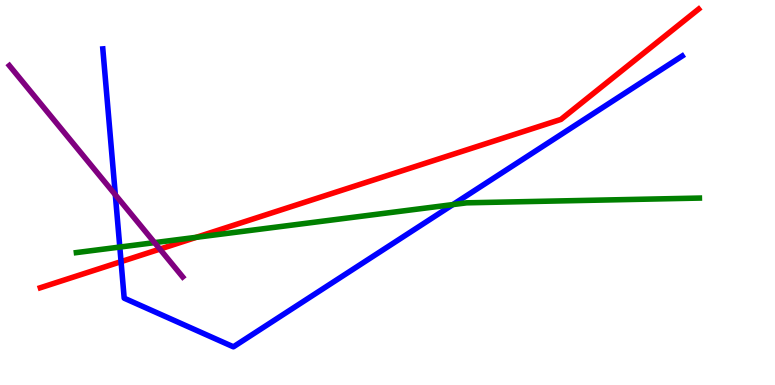[{'lines': ['blue', 'red'], 'intersections': [{'x': 1.56, 'y': 3.2}]}, {'lines': ['green', 'red'], 'intersections': [{'x': 2.53, 'y': 3.84}]}, {'lines': ['purple', 'red'], 'intersections': [{'x': 2.06, 'y': 3.53}]}, {'lines': ['blue', 'green'], 'intersections': [{'x': 1.55, 'y': 3.58}, {'x': 5.84, 'y': 4.69}]}, {'lines': ['blue', 'purple'], 'intersections': [{'x': 1.49, 'y': 4.94}]}, {'lines': ['green', 'purple'], 'intersections': [{'x': 1.99, 'y': 3.7}]}]